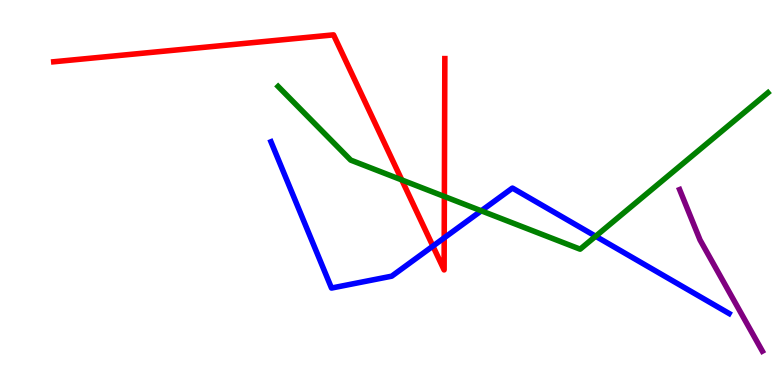[{'lines': ['blue', 'red'], 'intersections': [{'x': 5.59, 'y': 3.61}, {'x': 5.73, 'y': 3.82}]}, {'lines': ['green', 'red'], 'intersections': [{'x': 5.18, 'y': 5.33}, {'x': 5.73, 'y': 4.9}]}, {'lines': ['purple', 'red'], 'intersections': []}, {'lines': ['blue', 'green'], 'intersections': [{'x': 6.21, 'y': 4.52}, {'x': 7.69, 'y': 3.86}]}, {'lines': ['blue', 'purple'], 'intersections': []}, {'lines': ['green', 'purple'], 'intersections': []}]